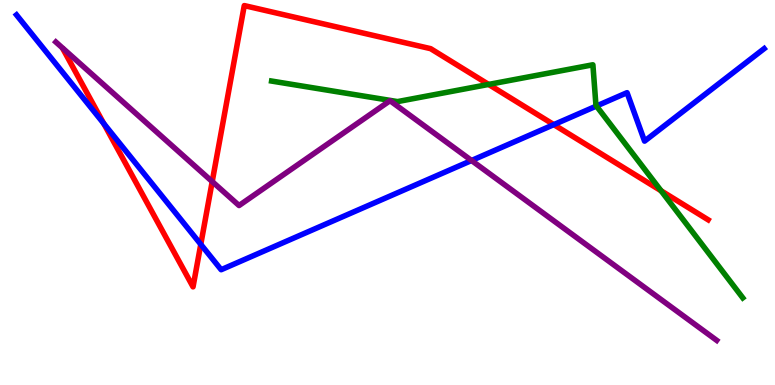[{'lines': ['blue', 'red'], 'intersections': [{'x': 1.34, 'y': 6.79}, {'x': 2.59, 'y': 3.65}, {'x': 7.15, 'y': 6.76}]}, {'lines': ['green', 'red'], 'intersections': [{'x': 6.3, 'y': 7.81}, {'x': 8.53, 'y': 5.04}]}, {'lines': ['purple', 'red'], 'intersections': [{'x': 2.74, 'y': 5.28}]}, {'lines': ['blue', 'green'], 'intersections': [{'x': 7.7, 'y': 7.25}]}, {'lines': ['blue', 'purple'], 'intersections': [{'x': 6.08, 'y': 5.83}]}, {'lines': ['green', 'purple'], 'intersections': []}]